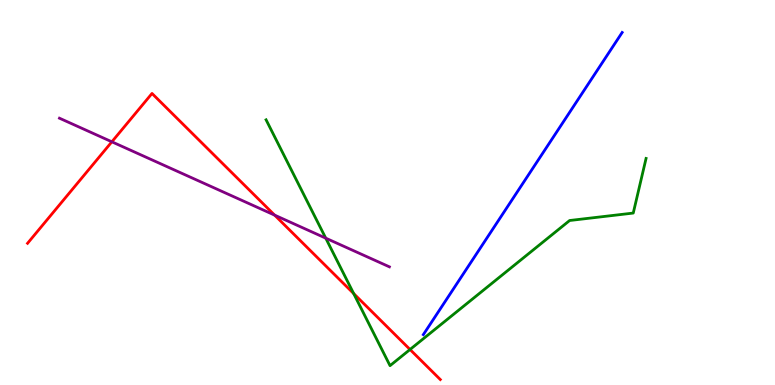[{'lines': ['blue', 'red'], 'intersections': []}, {'lines': ['green', 'red'], 'intersections': [{'x': 4.56, 'y': 2.37}, {'x': 5.29, 'y': 0.922}]}, {'lines': ['purple', 'red'], 'intersections': [{'x': 1.44, 'y': 6.32}, {'x': 3.54, 'y': 4.41}]}, {'lines': ['blue', 'green'], 'intersections': []}, {'lines': ['blue', 'purple'], 'intersections': []}, {'lines': ['green', 'purple'], 'intersections': [{'x': 4.2, 'y': 3.81}]}]